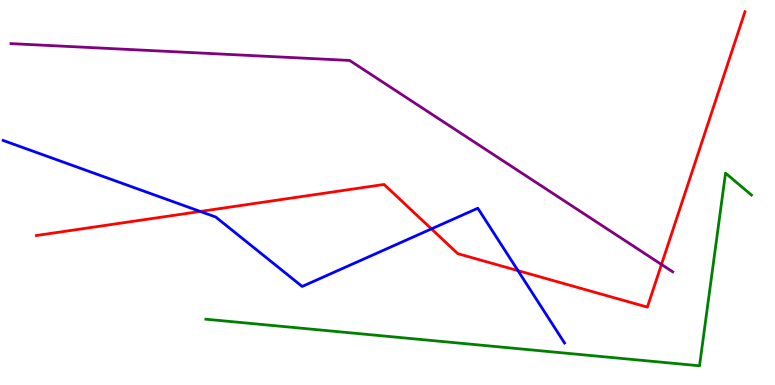[{'lines': ['blue', 'red'], 'intersections': [{'x': 2.58, 'y': 4.51}, {'x': 5.57, 'y': 4.05}, {'x': 6.68, 'y': 2.97}]}, {'lines': ['green', 'red'], 'intersections': []}, {'lines': ['purple', 'red'], 'intersections': [{'x': 8.54, 'y': 3.13}]}, {'lines': ['blue', 'green'], 'intersections': []}, {'lines': ['blue', 'purple'], 'intersections': []}, {'lines': ['green', 'purple'], 'intersections': []}]